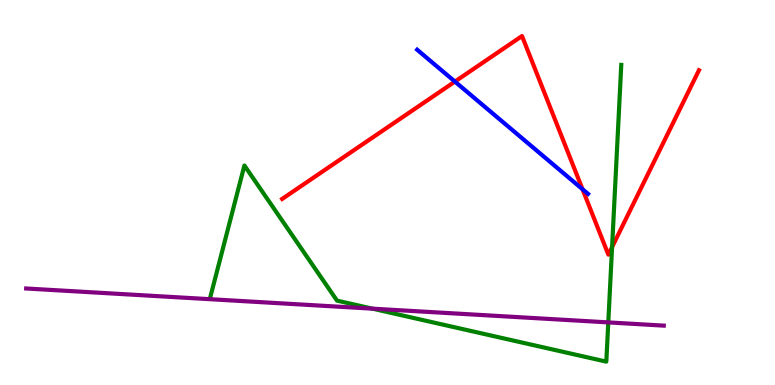[{'lines': ['blue', 'red'], 'intersections': [{'x': 5.87, 'y': 7.88}, {'x': 7.52, 'y': 5.09}]}, {'lines': ['green', 'red'], 'intersections': [{'x': 7.9, 'y': 3.58}]}, {'lines': ['purple', 'red'], 'intersections': []}, {'lines': ['blue', 'green'], 'intersections': []}, {'lines': ['blue', 'purple'], 'intersections': []}, {'lines': ['green', 'purple'], 'intersections': [{'x': 4.81, 'y': 1.98}, {'x': 7.85, 'y': 1.63}]}]